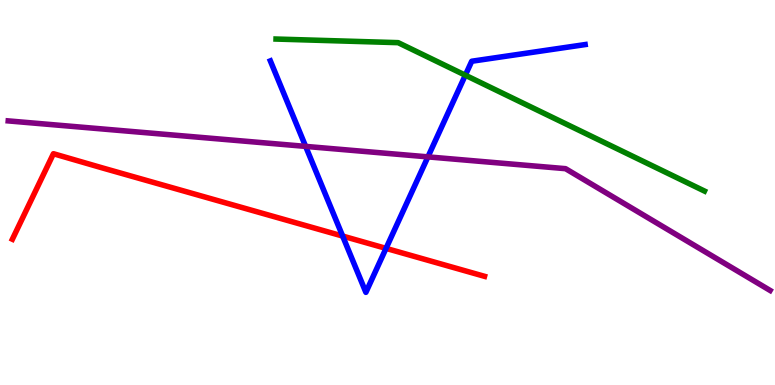[{'lines': ['blue', 'red'], 'intersections': [{'x': 4.42, 'y': 3.87}, {'x': 4.98, 'y': 3.55}]}, {'lines': ['green', 'red'], 'intersections': []}, {'lines': ['purple', 'red'], 'intersections': []}, {'lines': ['blue', 'green'], 'intersections': [{'x': 6.0, 'y': 8.05}]}, {'lines': ['blue', 'purple'], 'intersections': [{'x': 3.94, 'y': 6.2}, {'x': 5.52, 'y': 5.93}]}, {'lines': ['green', 'purple'], 'intersections': []}]